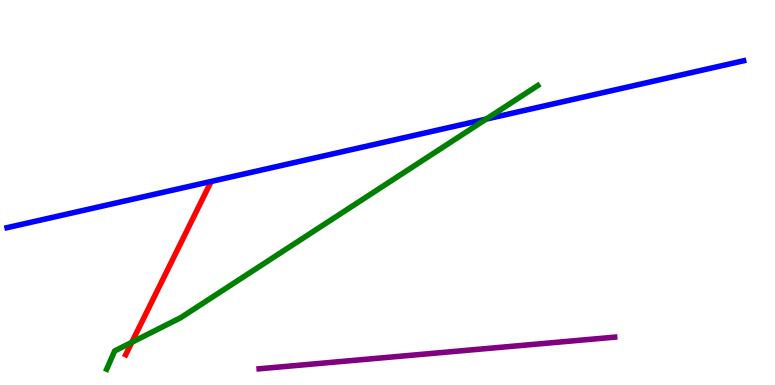[{'lines': ['blue', 'red'], 'intersections': []}, {'lines': ['green', 'red'], 'intersections': [{'x': 1.7, 'y': 1.11}]}, {'lines': ['purple', 'red'], 'intersections': []}, {'lines': ['blue', 'green'], 'intersections': [{'x': 6.27, 'y': 6.91}]}, {'lines': ['blue', 'purple'], 'intersections': []}, {'lines': ['green', 'purple'], 'intersections': []}]